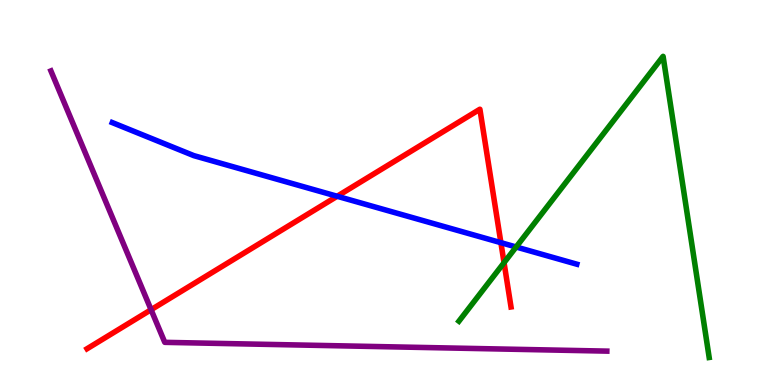[{'lines': ['blue', 'red'], 'intersections': [{'x': 4.35, 'y': 4.9}, {'x': 6.46, 'y': 3.7}]}, {'lines': ['green', 'red'], 'intersections': [{'x': 6.5, 'y': 3.18}]}, {'lines': ['purple', 'red'], 'intersections': [{'x': 1.95, 'y': 1.96}]}, {'lines': ['blue', 'green'], 'intersections': [{'x': 6.66, 'y': 3.58}]}, {'lines': ['blue', 'purple'], 'intersections': []}, {'lines': ['green', 'purple'], 'intersections': []}]